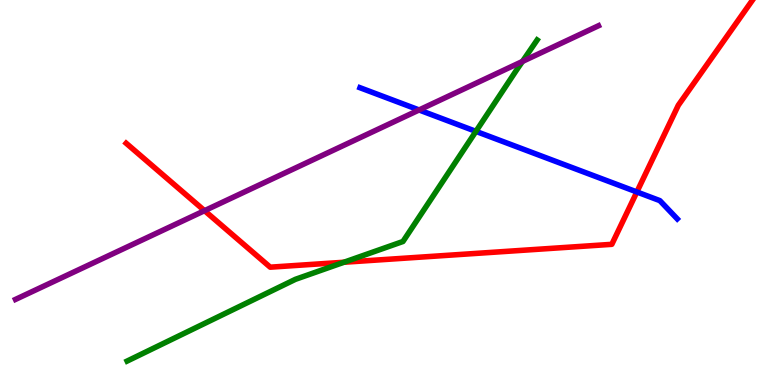[{'lines': ['blue', 'red'], 'intersections': [{'x': 8.22, 'y': 5.01}]}, {'lines': ['green', 'red'], 'intersections': [{'x': 4.44, 'y': 3.19}]}, {'lines': ['purple', 'red'], 'intersections': [{'x': 2.64, 'y': 4.53}]}, {'lines': ['blue', 'green'], 'intersections': [{'x': 6.14, 'y': 6.59}]}, {'lines': ['blue', 'purple'], 'intersections': [{'x': 5.41, 'y': 7.14}]}, {'lines': ['green', 'purple'], 'intersections': [{'x': 6.74, 'y': 8.4}]}]